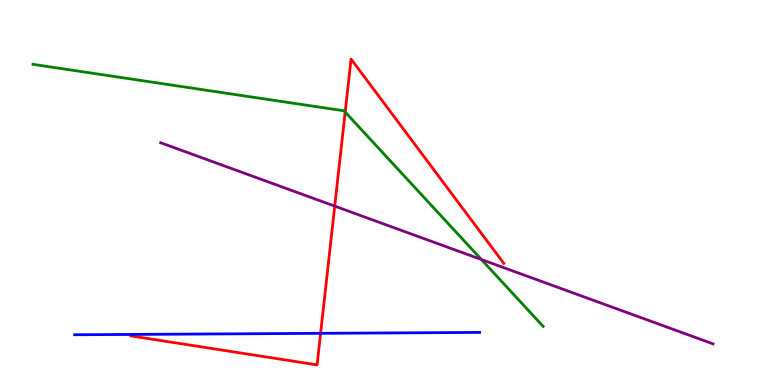[{'lines': ['blue', 'red'], 'intersections': [{'x': 4.14, 'y': 1.34}]}, {'lines': ['green', 'red'], 'intersections': [{'x': 4.45, 'y': 7.09}]}, {'lines': ['purple', 'red'], 'intersections': [{'x': 4.32, 'y': 4.65}]}, {'lines': ['blue', 'green'], 'intersections': []}, {'lines': ['blue', 'purple'], 'intersections': []}, {'lines': ['green', 'purple'], 'intersections': [{'x': 6.21, 'y': 3.26}]}]